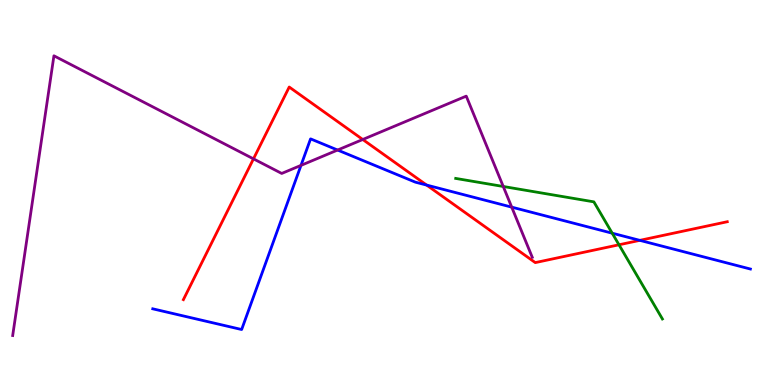[{'lines': ['blue', 'red'], 'intersections': [{'x': 5.5, 'y': 5.19}, {'x': 8.26, 'y': 3.76}]}, {'lines': ['green', 'red'], 'intersections': [{'x': 7.99, 'y': 3.64}]}, {'lines': ['purple', 'red'], 'intersections': [{'x': 3.27, 'y': 5.87}, {'x': 4.68, 'y': 6.38}]}, {'lines': ['blue', 'green'], 'intersections': [{'x': 7.9, 'y': 3.94}]}, {'lines': ['blue', 'purple'], 'intersections': [{'x': 3.88, 'y': 5.7}, {'x': 4.36, 'y': 6.1}, {'x': 6.6, 'y': 4.62}]}, {'lines': ['green', 'purple'], 'intersections': [{'x': 6.49, 'y': 5.16}]}]